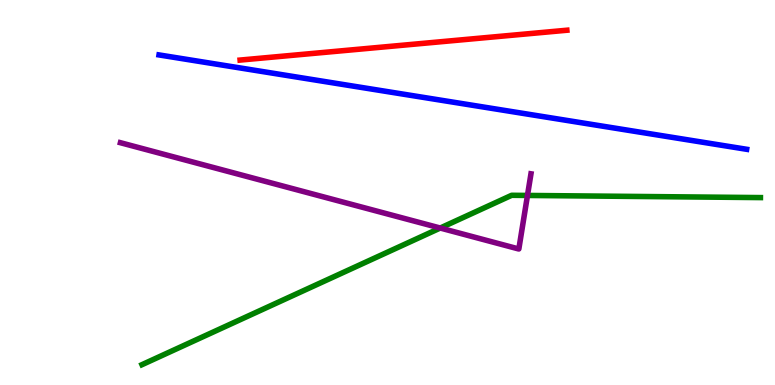[{'lines': ['blue', 'red'], 'intersections': []}, {'lines': ['green', 'red'], 'intersections': []}, {'lines': ['purple', 'red'], 'intersections': []}, {'lines': ['blue', 'green'], 'intersections': []}, {'lines': ['blue', 'purple'], 'intersections': []}, {'lines': ['green', 'purple'], 'intersections': [{'x': 5.68, 'y': 4.08}, {'x': 6.81, 'y': 4.92}]}]